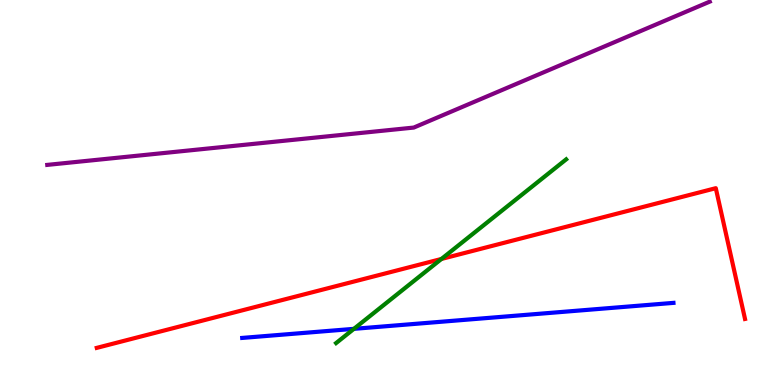[{'lines': ['blue', 'red'], 'intersections': []}, {'lines': ['green', 'red'], 'intersections': [{'x': 5.7, 'y': 3.27}]}, {'lines': ['purple', 'red'], 'intersections': []}, {'lines': ['blue', 'green'], 'intersections': [{'x': 4.57, 'y': 1.46}]}, {'lines': ['blue', 'purple'], 'intersections': []}, {'lines': ['green', 'purple'], 'intersections': []}]